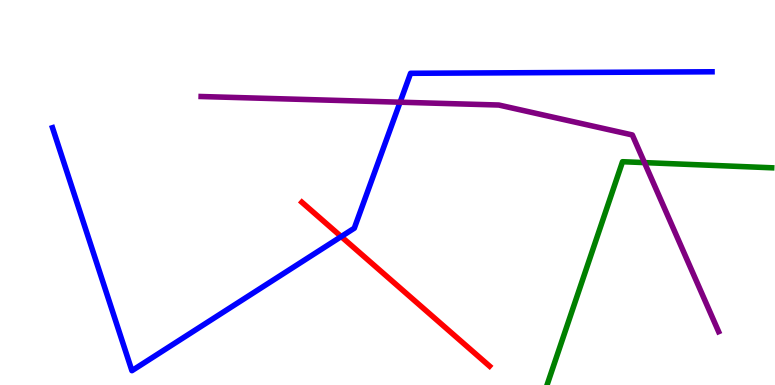[{'lines': ['blue', 'red'], 'intersections': [{'x': 4.4, 'y': 3.86}]}, {'lines': ['green', 'red'], 'intersections': []}, {'lines': ['purple', 'red'], 'intersections': []}, {'lines': ['blue', 'green'], 'intersections': []}, {'lines': ['blue', 'purple'], 'intersections': [{'x': 5.16, 'y': 7.35}]}, {'lines': ['green', 'purple'], 'intersections': [{'x': 8.32, 'y': 5.78}]}]